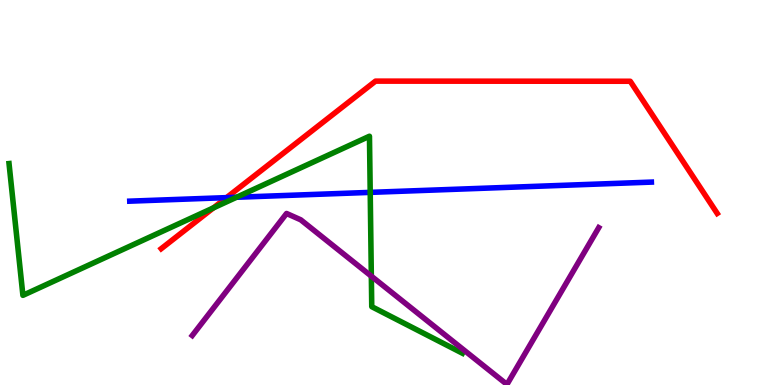[{'lines': ['blue', 'red'], 'intersections': [{'x': 2.92, 'y': 4.87}]}, {'lines': ['green', 'red'], 'intersections': [{'x': 2.75, 'y': 4.6}]}, {'lines': ['purple', 'red'], 'intersections': []}, {'lines': ['blue', 'green'], 'intersections': [{'x': 3.05, 'y': 4.88}, {'x': 4.78, 'y': 5.0}]}, {'lines': ['blue', 'purple'], 'intersections': []}, {'lines': ['green', 'purple'], 'intersections': [{'x': 4.79, 'y': 2.83}]}]